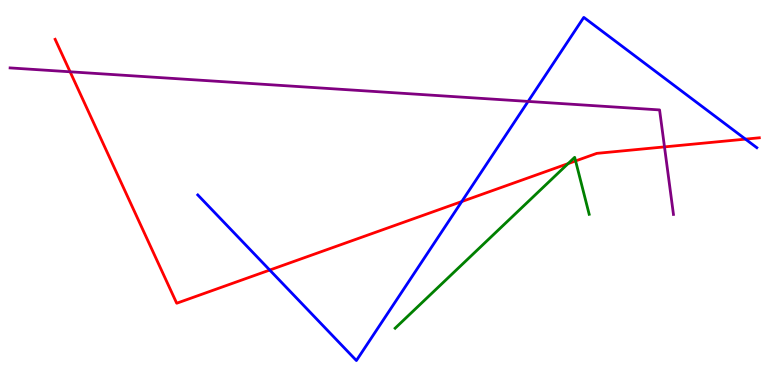[{'lines': ['blue', 'red'], 'intersections': [{'x': 3.48, 'y': 2.99}, {'x': 5.96, 'y': 4.76}, {'x': 9.62, 'y': 6.39}]}, {'lines': ['green', 'red'], 'intersections': [{'x': 7.33, 'y': 5.75}, {'x': 7.43, 'y': 5.82}]}, {'lines': ['purple', 'red'], 'intersections': [{'x': 0.905, 'y': 8.14}, {'x': 8.57, 'y': 6.18}]}, {'lines': ['blue', 'green'], 'intersections': []}, {'lines': ['blue', 'purple'], 'intersections': [{'x': 6.81, 'y': 7.37}]}, {'lines': ['green', 'purple'], 'intersections': []}]